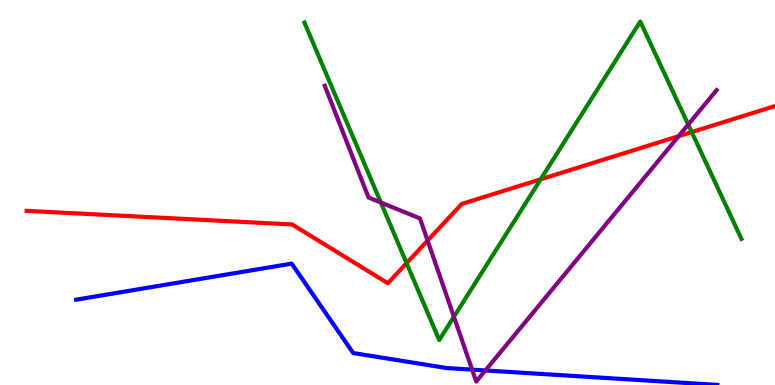[{'lines': ['blue', 'red'], 'intersections': []}, {'lines': ['green', 'red'], 'intersections': [{'x': 5.25, 'y': 3.16}, {'x': 6.98, 'y': 5.34}, {'x': 8.93, 'y': 6.57}]}, {'lines': ['purple', 'red'], 'intersections': [{'x': 5.52, 'y': 3.75}, {'x': 8.76, 'y': 6.46}]}, {'lines': ['blue', 'green'], 'intersections': []}, {'lines': ['blue', 'purple'], 'intersections': [{'x': 6.09, 'y': 0.399}, {'x': 6.26, 'y': 0.378}]}, {'lines': ['green', 'purple'], 'intersections': [{'x': 4.91, 'y': 4.74}, {'x': 5.86, 'y': 1.77}, {'x': 8.88, 'y': 6.76}]}]